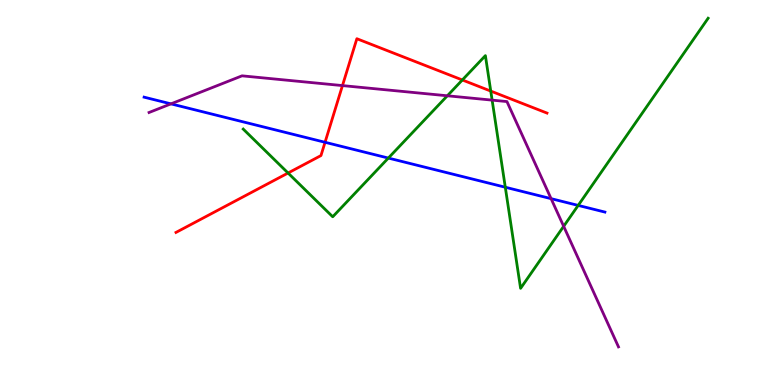[{'lines': ['blue', 'red'], 'intersections': [{'x': 4.19, 'y': 6.3}]}, {'lines': ['green', 'red'], 'intersections': [{'x': 3.72, 'y': 5.51}, {'x': 5.97, 'y': 7.92}, {'x': 6.33, 'y': 7.63}]}, {'lines': ['purple', 'red'], 'intersections': [{'x': 4.42, 'y': 7.78}]}, {'lines': ['blue', 'green'], 'intersections': [{'x': 5.01, 'y': 5.89}, {'x': 6.52, 'y': 5.14}, {'x': 7.46, 'y': 4.66}]}, {'lines': ['blue', 'purple'], 'intersections': [{'x': 2.21, 'y': 7.3}, {'x': 7.11, 'y': 4.84}]}, {'lines': ['green', 'purple'], 'intersections': [{'x': 5.77, 'y': 7.51}, {'x': 6.35, 'y': 7.4}, {'x': 7.27, 'y': 4.12}]}]